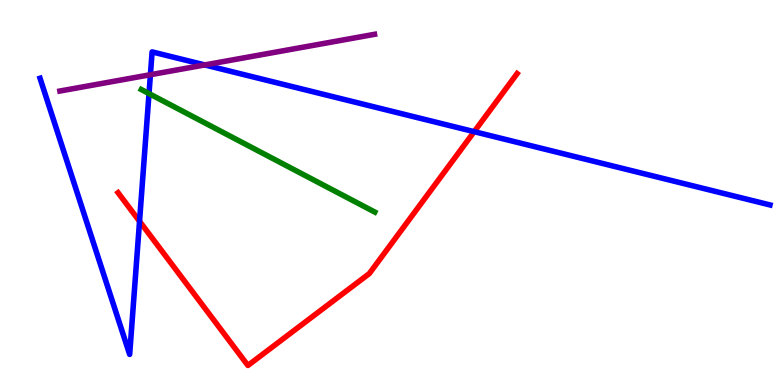[{'lines': ['blue', 'red'], 'intersections': [{'x': 1.8, 'y': 4.25}, {'x': 6.12, 'y': 6.58}]}, {'lines': ['green', 'red'], 'intersections': []}, {'lines': ['purple', 'red'], 'intersections': []}, {'lines': ['blue', 'green'], 'intersections': [{'x': 1.92, 'y': 7.57}]}, {'lines': ['blue', 'purple'], 'intersections': [{'x': 1.94, 'y': 8.06}, {'x': 2.64, 'y': 8.31}]}, {'lines': ['green', 'purple'], 'intersections': []}]